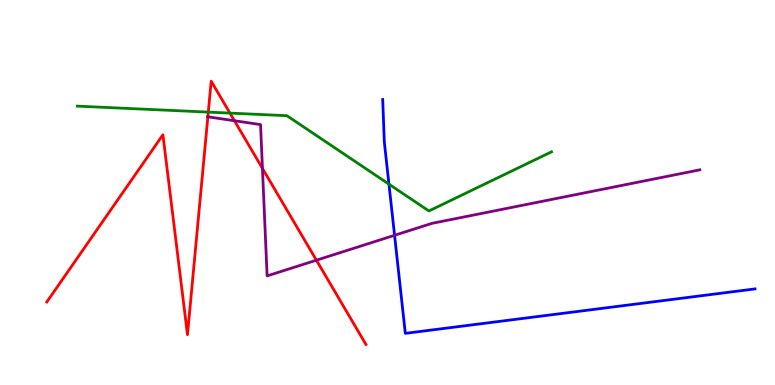[{'lines': ['blue', 'red'], 'intersections': []}, {'lines': ['green', 'red'], 'intersections': [{'x': 2.69, 'y': 7.09}, {'x': 2.97, 'y': 7.06}]}, {'lines': ['purple', 'red'], 'intersections': [{'x': 2.68, 'y': 6.97}, {'x': 3.02, 'y': 6.86}, {'x': 3.39, 'y': 5.63}, {'x': 4.08, 'y': 3.24}]}, {'lines': ['blue', 'green'], 'intersections': [{'x': 5.02, 'y': 5.22}]}, {'lines': ['blue', 'purple'], 'intersections': [{'x': 5.09, 'y': 3.89}]}, {'lines': ['green', 'purple'], 'intersections': []}]